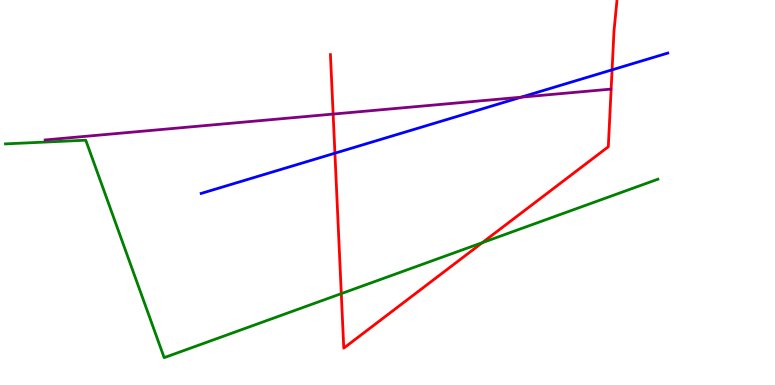[{'lines': ['blue', 'red'], 'intersections': [{'x': 4.32, 'y': 6.02}, {'x': 7.9, 'y': 8.19}]}, {'lines': ['green', 'red'], 'intersections': [{'x': 4.4, 'y': 2.37}, {'x': 6.22, 'y': 3.7}]}, {'lines': ['purple', 'red'], 'intersections': [{'x': 4.3, 'y': 7.04}]}, {'lines': ['blue', 'green'], 'intersections': []}, {'lines': ['blue', 'purple'], 'intersections': [{'x': 6.72, 'y': 7.48}]}, {'lines': ['green', 'purple'], 'intersections': []}]